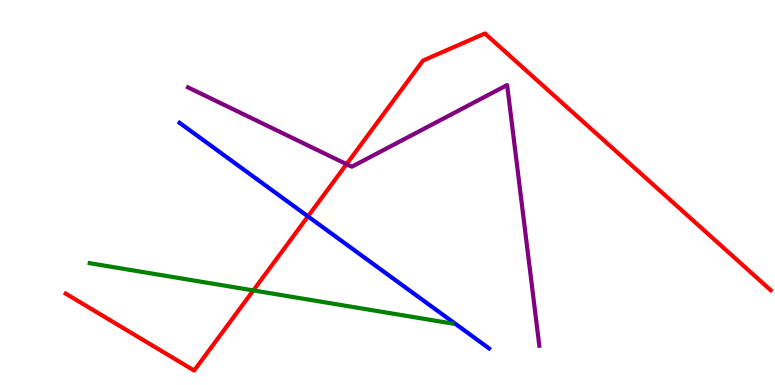[{'lines': ['blue', 'red'], 'intersections': [{'x': 3.97, 'y': 4.38}]}, {'lines': ['green', 'red'], 'intersections': [{'x': 3.27, 'y': 2.46}]}, {'lines': ['purple', 'red'], 'intersections': [{'x': 4.47, 'y': 5.74}]}, {'lines': ['blue', 'green'], 'intersections': []}, {'lines': ['blue', 'purple'], 'intersections': []}, {'lines': ['green', 'purple'], 'intersections': []}]